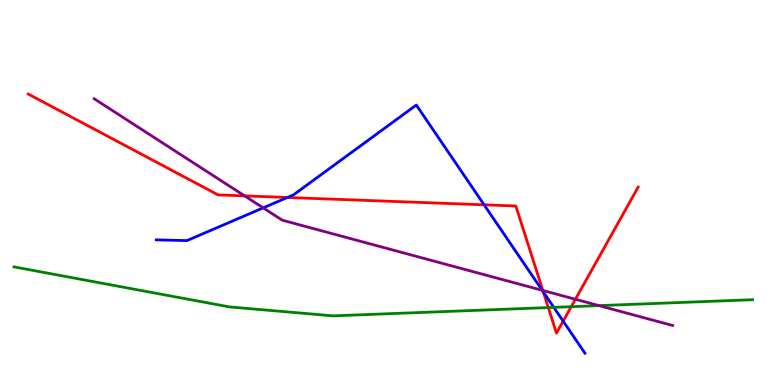[{'lines': ['blue', 'red'], 'intersections': [{'x': 3.71, 'y': 4.87}, {'x': 6.25, 'y': 4.68}, {'x': 7.01, 'y': 2.42}, {'x': 7.27, 'y': 1.66}]}, {'lines': ['green', 'red'], 'intersections': [{'x': 7.07, 'y': 2.01}, {'x': 7.37, 'y': 2.03}]}, {'lines': ['purple', 'red'], 'intersections': [{'x': 3.16, 'y': 4.91}, {'x': 7.0, 'y': 2.46}, {'x': 7.42, 'y': 2.23}]}, {'lines': ['blue', 'green'], 'intersections': [{'x': 7.15, 'y': 2.02}]}, {'lines': ['blue', 'purple'], 'intersections': [{'x': 3.4, 'y': 4.6}, {'x': 7.0, 'y': 2.46}]}, {'lines': ['green', 'purple'], 'intersections': [{'x': 7.73, 'y': 2.06}]}]